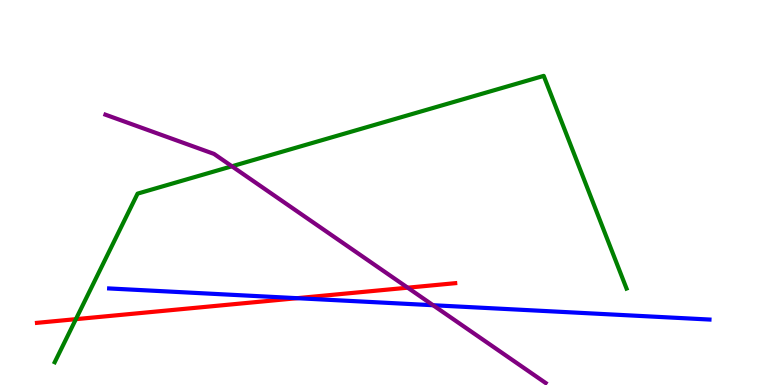[{'lines': ['blue', 'red'], 'intersections': [{'x': 3.83, 'y': 2.26}]}, {'lines': ['green', 'red'], 'intersections': [{'x': 0.979, 'y': 1.71}]}, {'lines': ['purple', 'red'], 'intersections': [{'x': 5.26, 'y': 2.53}]}, {'lines': ['blue', 'green'], 'intersections': []}, {'lines': ['blue', 'purple'], 'intersections': [{'x': 5.59, 'y': 2.07}]}, {'lines': ['green', 'purple'], 'intersections': [{'x': 2.99, 'y': 5.68}]}]